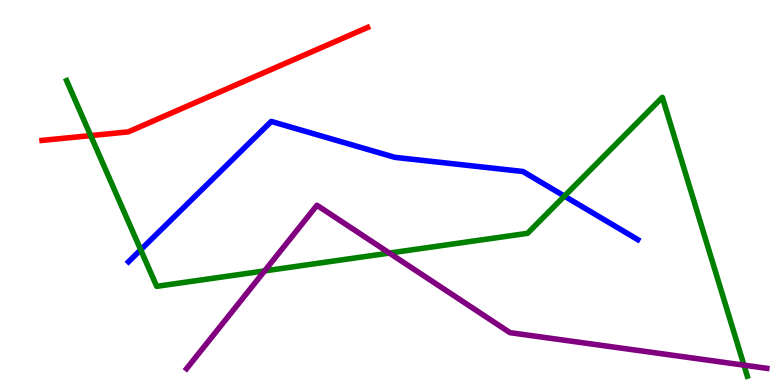[{'lines': ['blue', 'red'], 'intersections': []}, {'lines': ['green', 'red'], 'intersections': [{'x': 1.17, 'y': 6.48}]}, {'lines': ['purple', 'red'], 'intersections': []}, {'lines': ['blue', 'green'], 'intersections': [{'x': 1.82, 'y': 3.51}, {'x': 7.28, 'y': 4.91}]}, {'lines': ['blue', 'purple'], 'intersections': []}, {'lines': ['green', 'purple'], 'intersections': [{'x': 3.41, 'y': 2.96}, {'x': 5.02, 'y': 3.43}, {'x': 9.6, 'y': 0.515}]}]